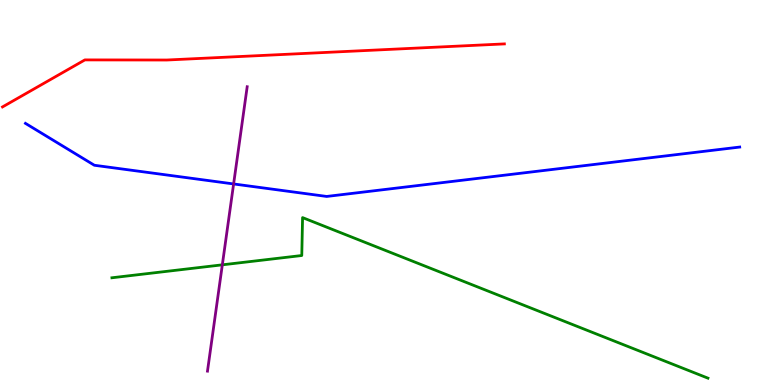[{'lines': ['blue', 'red'], 'intersections': []}, {'lines': ['green', 'red'], 'intersections': []}, {'lines': ['purple', 'red'], 'intersections': []}, {'lines': ['blue', 'green'], 'intersections': []}, {'lines': ['blue', 'purple'], 'intersections': [{'x': 3.01, 'y': 5.22}]}, {'lines': ['green', 'purple'], 'intersections': [{'x': 2.87, 'y': 3.12}]}]